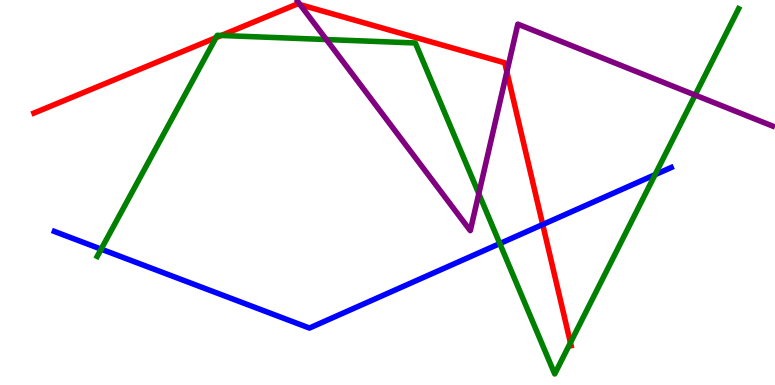[{'lines': ['blue', 'red'], 'intersections': [{'x': 7.0, 'y': 4.17}]}, {'lines': ['green', 'red'], 'intersections': [{'x': 2.79, 'y': 9.02}, {'x': 2.86, 'y': 9.08}, {'x': 7.36, 'y': 1.1}]}, {'lines': ['purple', 'red'], 'intersections': [{'x': 3.87, 'y': 9.88}, {'x': 6.54, 'y': 8.13}]}, {'lines': ['blue', 'green'], 'intersections': [{'x': 1.31, 'y': 3.53}, {'x': 6.45, 'y': 3.67}, {'x': 8.45, 'y': 5.46}]}, {'lines': ['blue', 'purple'], 'intersections': []}, {'lines': ['green', 'purple'], 'intersections': [{'x': 4.21, 'y': 8.97}, {'x': 6.18, 'y': 4.97}, {'x': 8.97, 'y': 7.53}]}]